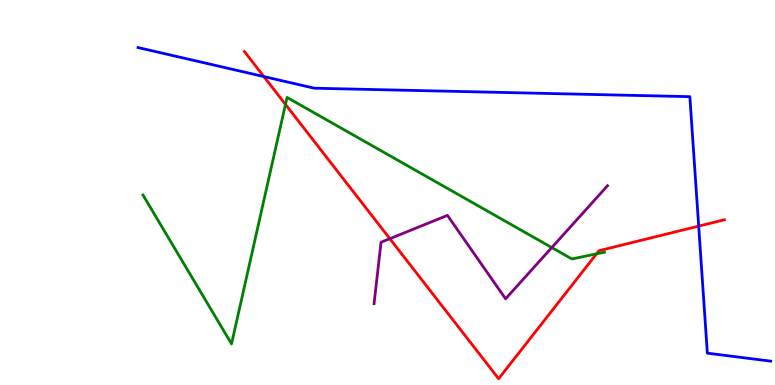[{'lines': ['blue', 'red'], 'intersections': [{'x': 3.4, 'y': 8.01}, {'x': 9.02, 'y': 4.13}]}, {'lines': ['green', 'red'], 'intersections': [{'x': 3.68, 'y': 7.29}, {'x': 7.7, 'y': 3.41}]}, {'lines': ['purple', 'red'], 'intersections': [{'x': 5.03, 'y': 3.8}]}, {'lines': ['blue', 'green'], 'intersections': []}, {'lines': ['blue', 'purple'], 'intersections': []}, {'lines': ['green', 'purple'], 'intersections': [{'x': 7.12, 'y': 3.57}]}]